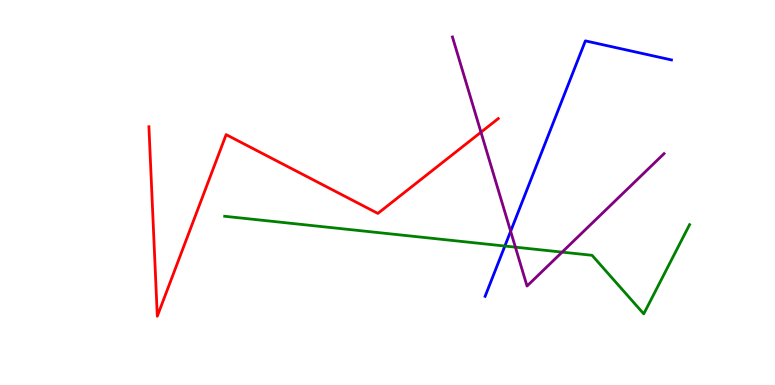[{'lines': ['blue', 'red'], 'intersections': []}, {'lines': ['green', 'red'], 'intersections': []}, {'lines': ['purple', 'red'], 'intersections': [{'x': 6.21, 'y': 6.57}]}, {'lines': ['blue', 'green'], 'intersections': [{'x': 6.51, 'y': 3.61}]}, {'lines': ['blue', 'purple'], 'intersections': [{'x': 6.59, 'y': 3.99}]}, {'lines': ['green', 'purple'], 'intersections': [{'x': 6.65, 'y': 3.58}, {'x': 7.25, 'y': 3.45}]}]